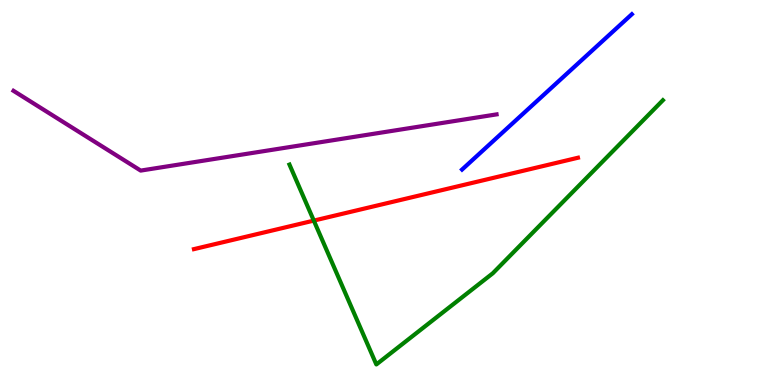[{'lines': ['blue', 'red'], 'intersections': []}, {'lines': ['green', 'red'], 'intersections': [{'x': 4.05, 'y': 4.27}]}, {'lines': ['purple', 'red'], 'intersections': []}, {'lines': ['blue', 'green'], 'intersections': []}, {'lines': ['blue', 'purple'], 'intersections': []}, {'lines': ['green', 'purple'], 'intersections': []}]